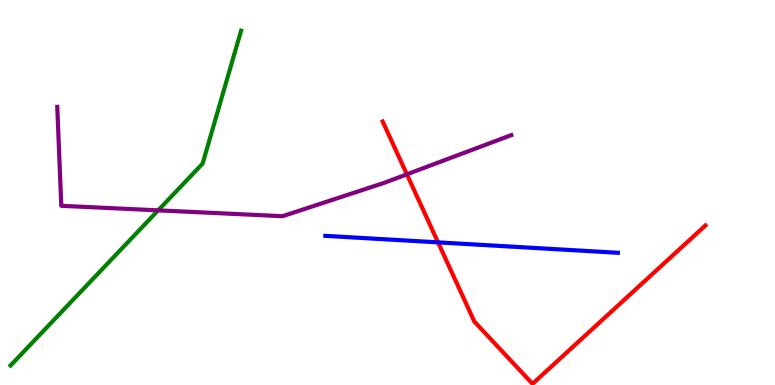[{'lines': ['blue', 'red'], 'intersections': [{'x': 5.65, 'y': 3.7}]}, {'lines': ['green', 'red'], 'intersections': []}, {'lines': ['purple', 'red'], 'intersections': [{'x': 5.25, 'y': 5.47}]}, {'lines': ['blue', 'green'], 'intersections': []}, {'lines': ['blue', 'purple'], 'intersections': []}, {'lines': ['green', 'purple'], 'intersections': [{'x': 2.04, 'y': 4.54}]}]